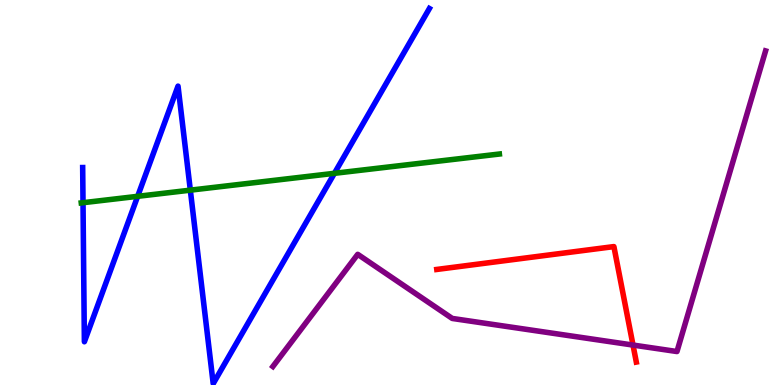[{'lines': ['blue', 'red'], 'intersections': []}, {'lines': ['green', 'red'], 'intersections': []}, {'lines': ['purple', 'red'], 'intersections': [{'x': 8.17, 'y': 1.04}]}, {'lines': ['blue', 'green'], 'intersections': [{'x': 1.07, 'y': 4.73}, {'x': 1.78, 'y': 4.9}, {'x': 2.46, 'y': 5.06}, {'x': 4.31, 'y': 5.5}]}, {'lines': ['blue', 'purple'], 'intersections': []}, {'lines': ['green', 'purple'], 'intersections': []}]